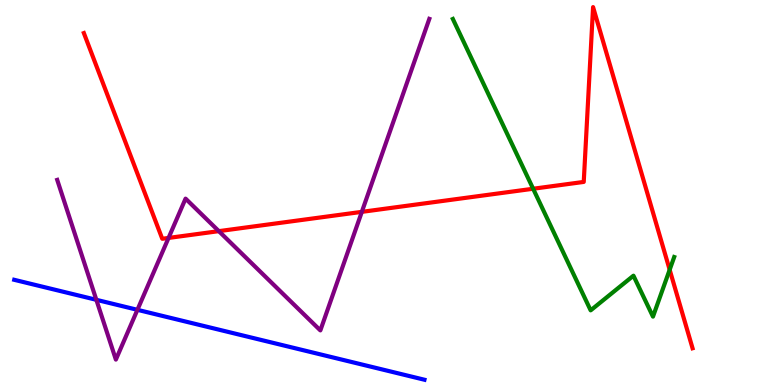[{'lines': ['blue', 'red'], 'intersections': []}, {'lines': ['green', 'red'], 'intersections': [{'x': 6.88, 'y': 5.1}, {'x': 8.64, 'y': 2.99}]}, {'lines': ['purple', 'red'], 'intersections': [{'x': 2.17, 'y': 3.82}, {'x': 2.82, 'y': 4.0}, {'x': 4.67, 'y': 4.5}]}, {'lines': ['blue', 'green'], 'intersections': []}, {'lines': ['blue', 'purple'], 'intersections': [{'x': 1.24, 'y': 2.21}, {'x': 1.77, 'y': 1.95}]}, {'lines': ['green', 'purple'], 'intersections': []}]